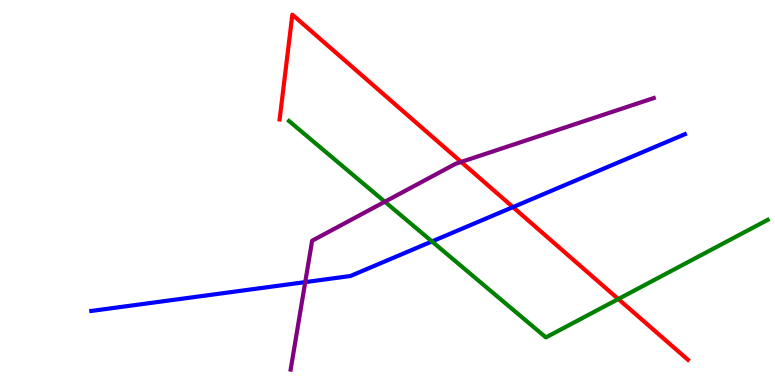[{'lines': ['blue', 'red'], 'intersections': [{'x': 6.62, 'y': 4.62}]}, {'lines': ['green', 'red'], 'intersections': [{'x': 7.98, 'y': 2.23}]}, {'lines': ['purple', 'red'], 'intersections': [{'x': 5.95, 'y': 5.79}]}, {'lines': ['blue', 'green'], 'intersections': [{'x': 5.57, 'y': 3.73}]}, {'lines': ['blue', 'purple'], 'intersections': [{'x': 3.94, 'y': 2.67}]}, {'lines': ['green', 'purple'], 'intersections': [{'x': 4.97, 'y': 4.76}]}]